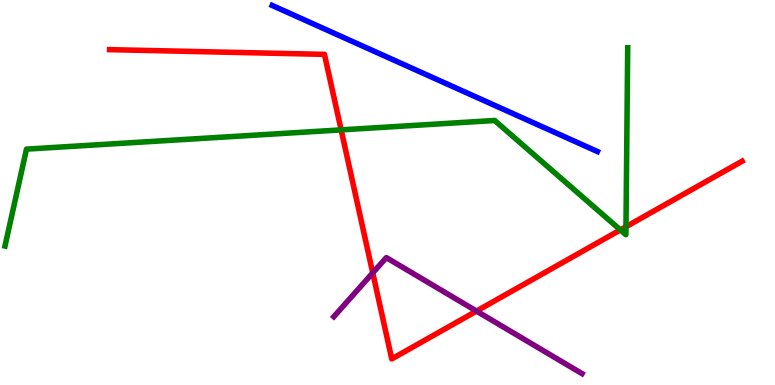[{'lines': ['blue', 'red'], 'intersections': []}, {'lines': ['green', 'red'], 'intersections': [{'x': 4.4, 'y': 6.63}, {'x': 8.0, 'y': 4.03}, {'x': 8.08, 'y': 4.11}]}, {'lines': ['purple', 'red'], 'intersections': [{'x': 4.81, 'y': 2.91}, {'x': 6.15, 'y': 1.92}]}, {'lines': ['blue', 'green'], 'intersections': []}, {'lines': ['blue', 'purple'], 'intersections': []}, {'lines': ['green', 'purple'], 'intersections': []}]